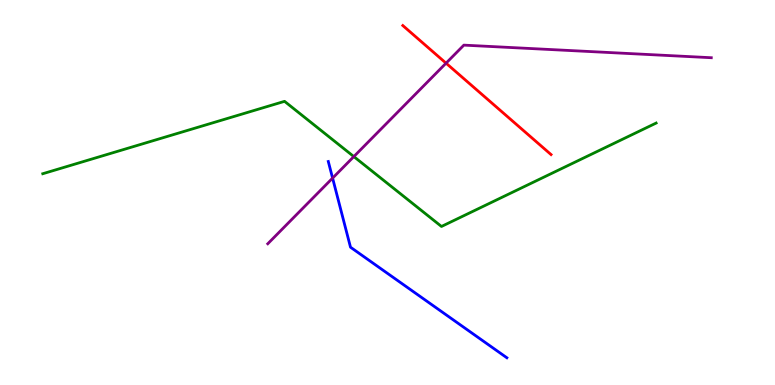[{'lines': ['blue', 'red'], 'intersections': []}, {'lines': ['green', 'red'], 'intersections': []}, {'lines': ['purple', 'red'], 'intersections': [{'x': 5.76, 'y': 8.36}]}, {'lines': ['blue', 'green'], 'intersections': []}, {'lines': ['blue', 'purple'], 'intersections': [{'x': 4.29, 'y': 5.37}]}, {'lines': ['green', 'purple'], 'intersections': [{'x': 4.57, 'y': 5.93}]}]